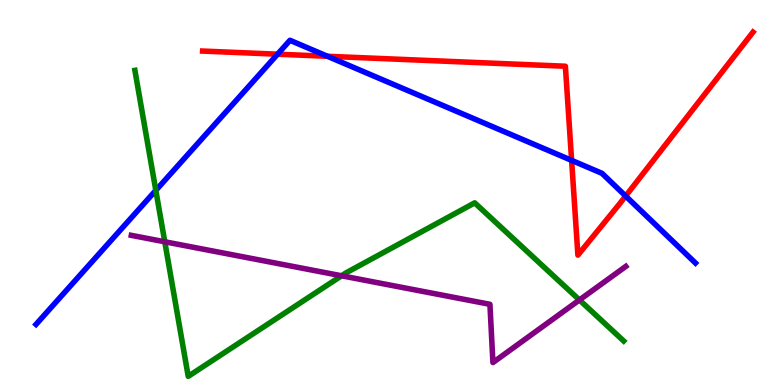[{'lines': ['blue', 'red'], 'intersections': [{'x': 3.58, 'y': 8.59}, {'x': 4.23, 'y': 8.54}, {'x': 7.38, 'y': 5.83}, {'x': 8.07, 'y': 4.91}]}, {'lines': ['green', 'red'], 'intersections': []}, {'lines': ['purple', 'red'], 'intersections': []}, {'lines': ['blue', 'green'], 'intersections': [{'x': 2.01, 'y': 5.06}]}, {'lines': ['blue', 'purple'], 'intersections': []}, {'lines': ['green', 'purple'], 'intersections': [{'x': 2.13, 'y': 3.72}, {'x': 4.41, 'y': 2.84}, {'x': 7.48, 'y': 2.21}]}]